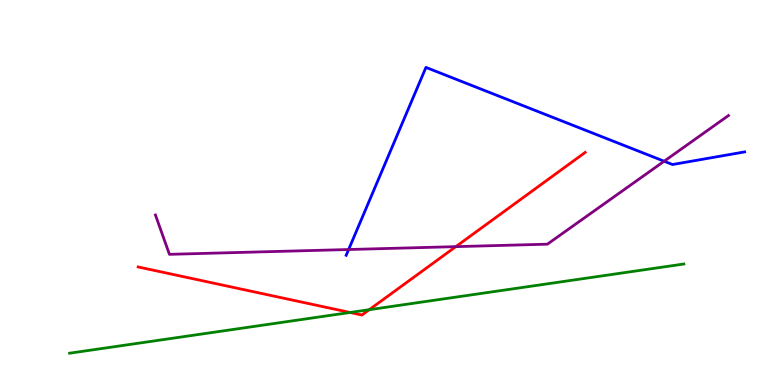[{'lines': ['blue', 'red'], 'intersections': []}, {'lines': ['green', 'red'], 'intersections': [{'x': 4.52, 'y': 1.88}, {'x': 4.76, 'y': 1.96}]}, {'lines': ['purple', 'red'], 'intersections': [{'x': 5.88, 'y': 3.59}]}, {'lines': ['blue', 'green'], 'intersections': []}, {'lines': ['blue', 'purple'], 'intersections': [{'x': 4.5, 'y': 3.52}, {'x': 8.57, 'y': 5.81}]}, {'lines': ['green', 'purple'], 'intersections': []}]